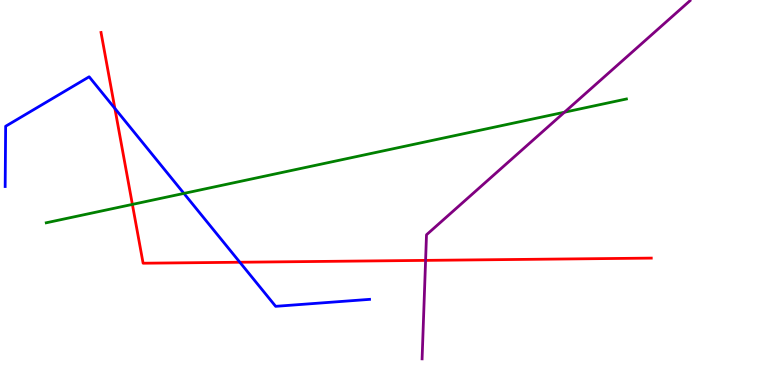[{'lines': ['blue', 'red'], 'intersections': [{'x': 1.48, 'y': 7.18}, {'x': 3.09, 'y': 3.19}]}, {'lines': ['green', 'red'], 'intersections': [{'x': 1.71, 'y': 4.69}]}, {'lines': ['purple', 'red'], 'intersections': [{'x': 5.49, 'y': 3.24}]}, {'lines': ['blue', 'green'], 'intersections': [{'x': 2.37, 'y': 4.98}]}, {'lines': ['blue', 'purple'], 'intersections': []}, {'lines': ['green', 'purple'], 'intersections': [{'x': 7.28, 'y': 7.09}]}]